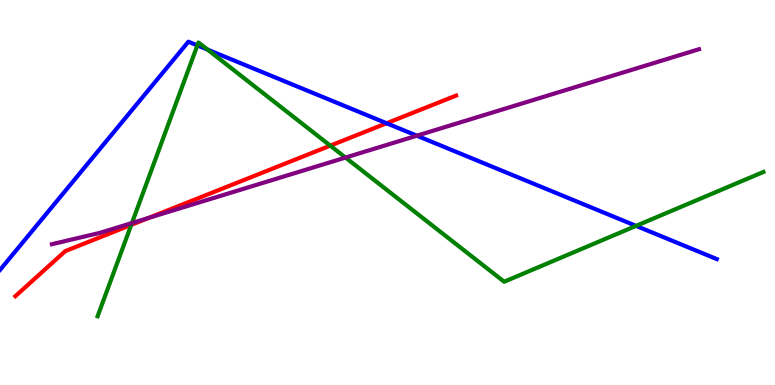[{'lines': ['blue', 'red'], 'intersections': [{'x': 4.99, 'y': 6.8}]}, {'lines': ['green', 'red'], 'intersections': [{'x': 1.69, 'y': 4.16}, {'x': 4.26, 'y': 6.22}]}, {'lines': ['purple', 'red'], 'intersections': [{'x': 1.92, 'y': 4.34}]}, {'lines': ['blue', 'green'], 'intersections': [{'x': 2.55, 'y': 8.82}, {'x': 2.68, 'y': 8.71}, {'x': 8.21, 'y': 4.13}]}, {'lines': ['blue', 'purple'], 'intersections': [{'x': 5.38, 'y': 6.48}]}, {'lines': ['green', 'purple'], 'intersections': [{'x': 1.7, 'y': 4.21}, {'x': 4.46, 'y': 5.91}]}]